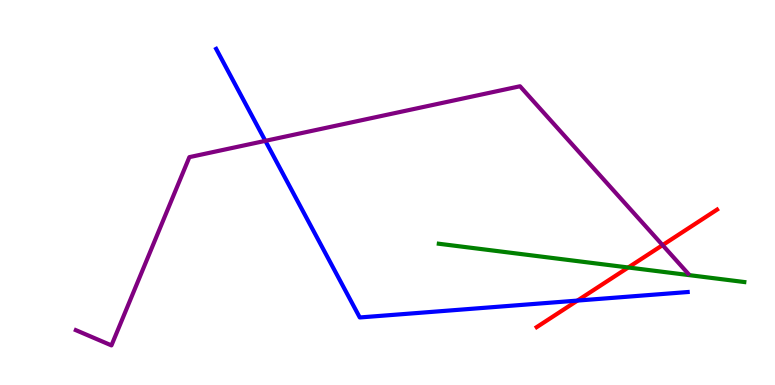[{'lines': ['blue', 'red'], 'intersections': [{'x': 7.45, 'y': 2.19}]}, {'lines': ['green', 'red'], 'intersections': [{'x': 8.11, 'y': 3.05}]}, {'lines': ['purple', 'red'], 'intersections': [{'x': 8.55, 'y': 3.63}]}, {'lines': ['blue', 'green'], 'intersections': []}, {'lines': ['blue', 'purple'], 'intersections': [{'x': 3.42, 'y': 6.34}]}, {'lines': ['green', 'purple'], 'intersections': []}]